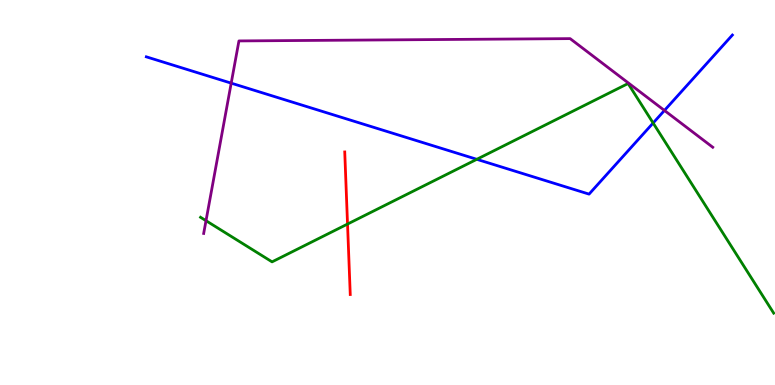[{'lines': ['blue', 'red'], 'intersections': []}, {'lines': ['green', 'red'], 'intersections': [{'x': 4.48, 'y': 4.18}]}, {'lines': ['purple', 'red'], 'intersections': []}, {'lines': ['blue', 'green'], 'intersections': [{'x': 6.15, 'y': 5.86}, {'x': 8.43, 'y': 6.8}]}, {'lines': ['blue', 'purple'], 'intersections': [{'x': 2.98, 'y': 7.84}, {'x': 8.57, 'y': 7.13}]}, {'lines': ['green', 'purple'], 'intersections': [{'x': 2.66, 'y': 4.27}]}]